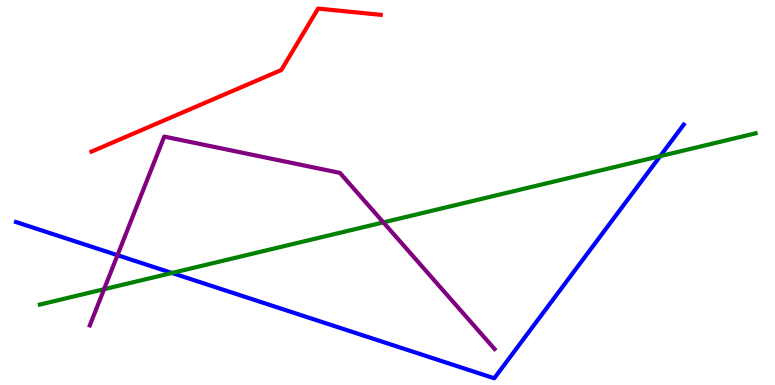[{'lines': ['blue', 'red'], 'intersections': []}, {'lines': ['green', 'red'], 'intersections': []}, {'lines': ['purple', 'red'], 'intersections': []}, {'lines': ['blue', 'green'], 'intersections': [{'x': 2.22, 'y': 2.91}, {'x': 8.52, 'y': 5.94}]}, {'lines': ['blue', 'purple'], 'intersections': [{'x': 1.52, 'y': 3.37}]}, {'lines': ['green', 'purple'], 'intersections': [{'x': 1.34, 'y': 2.49}, {'x': 4.95, 'y': 4.22}]}]